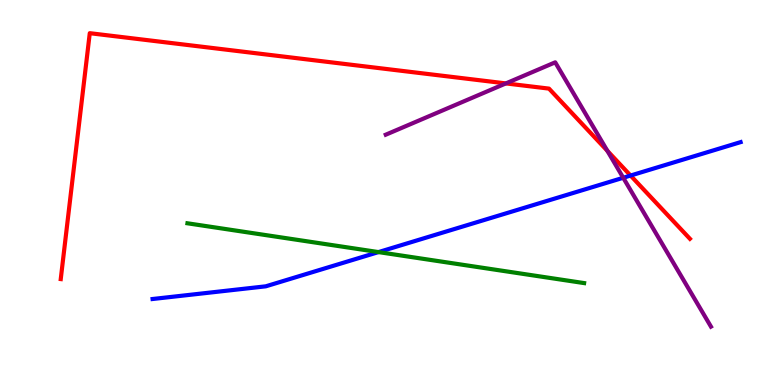[{'lines': ['blue', 'red'], 'intersections': [{'x': 8.14, 'y': 5.44}]}, {'lines': ['green', 'red'], 'intersections': []}, {'lines': ['purple', 'red'], 'intersections': [{'x': 6.53, 'y': 7.83}, {'x': 7.84, 'y': 6.08}]}, {'lines': ['blue', 'green'], 'intersections': [{'x': 4.88, 'y': 3.45}]}, {'lines': ['blue', 'purple'], 'intersections': [{'x': 8.04, 'y': 5.38}]}, {'lines': ['green', 'purple'], 'intersections': []}]